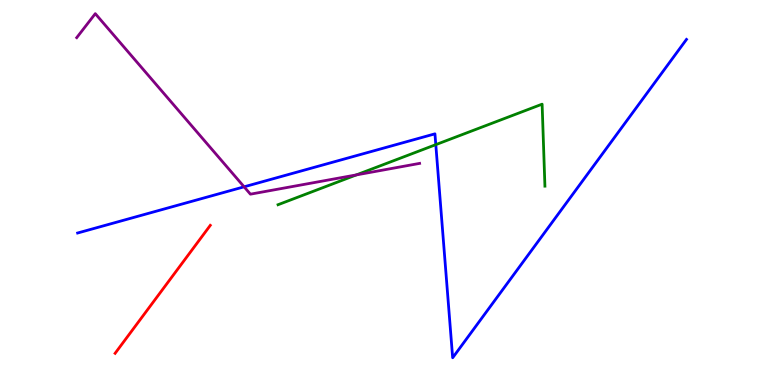[{'lines': ['blue', 'red'], 'intersections': []}, {'lines': ['green', 'red'], 'intersections': []}, {'lines': ['purple', 'red'], 'intersections': []}, {'lines': ['blue', 'green'], 'intersections': [{'x': 5.62, 'y': 6.24}]}, {'lines': ['blue', 'purple'], 'intersections': [{'x': 3.15, 'y': 5.15}]}, {'lines': ['green', 'purple'], 'intersections': [{'x': 4.6, 'y': 5.46}]}]